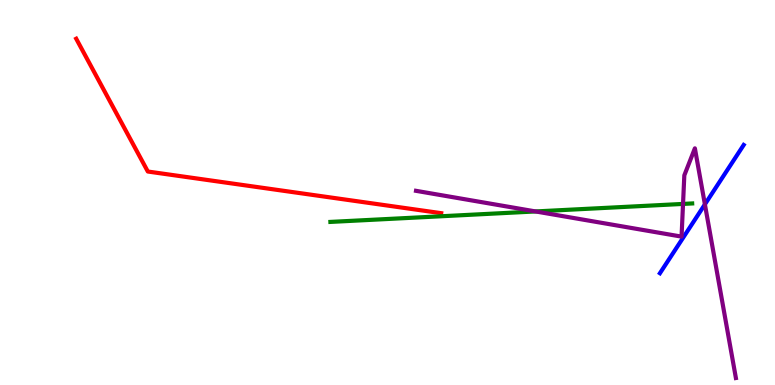[{'lines': ['blue', 'red'], 'intersections': []}, {'lines': ['green', 'red'], 'intersections': []}, {'lines': ['purple', 'red'], 'intersections': []}, {'lines': ['blue', 'green'], 'intersections': []}, {'lines': ['blue', 'purple'], 'intersections': [{'x': 9.1, 'y': 4.69}]}, {'lines': ['green', 'purple'], 'intersections': [{'x': 6.91, 'y': 4.51}, {'x': 8.81, 'y': 4.7}]}]